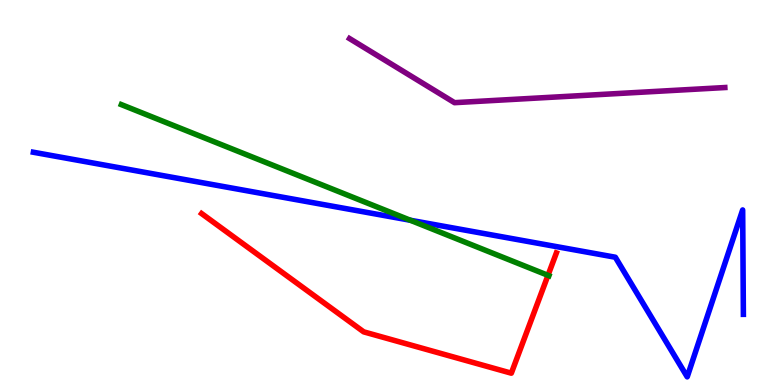[{'lines': ['blue', 'red'], 'intersections': []}, {'lines': ['green', 'red'], 'intersections': [{'x': 7.07, 'y': 2.85}]}, {'lines': ['purple', 'red'], 'intersections': []}, {'lines': ['blue', 'green'], 'intersections': [{'x': 5.29, 'y': 4.28}]}, {'lines': ['blue', 'purple'], 'intersections': []}, {'lines': ['green', 'purple'], 'intersections': []}]